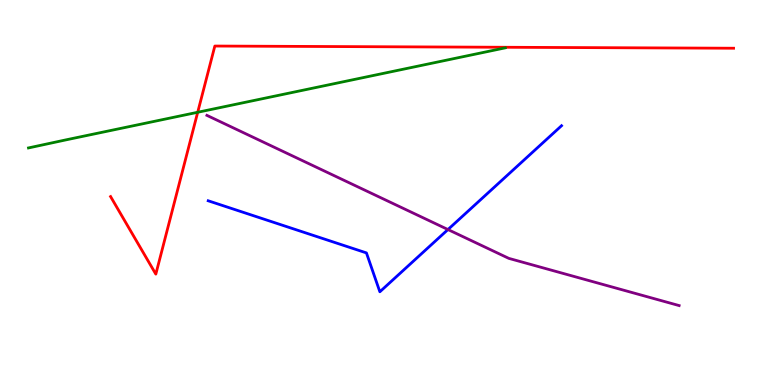[{'lines': ['blue', 'red'], 'intersections': []}, {'lines': ['green', 'red'], 'intersections': [{'x': 2.55, 'y': 7.08}]}, {'lines': ['purple', 'red'], 'intersections': []}, {'lines': ['blue', 'green'], 'intersections': []}, {'lines': ['blue', 'purple'], 'intersections': [{'x': 5.78, 'y': 4.04}]}, {'lines': ['green', 'purple'], 'intersections': []}]